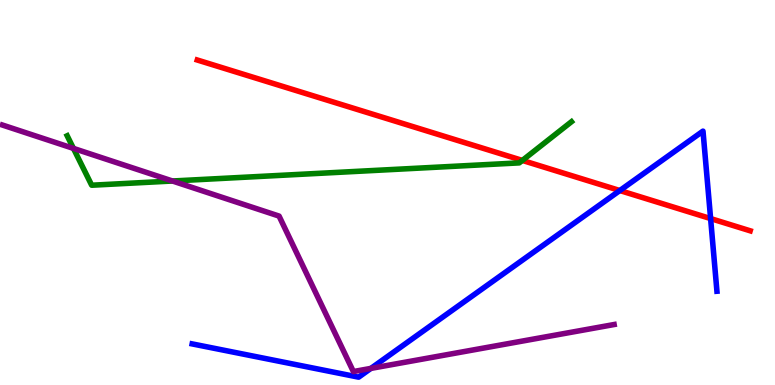[{'lines': ['blue', 'red'], 'intersections': [{'x': 8.0, 'y': 5.05}, {'x': 9.17, 'y': 4.32}]}, {'lines': ['green', 'red'], 'intersections': [{'x': 6.74, 'y': 5.83}]}, {'lines': ['purple', 'red'], 'intersections': []}, {'lines': ['blue', 'green'], 'intersections': []}, {'lines': ['blue', 'purple'], 'intersections': [{'x': 4.79, 'y': 0.431}]}, {'lines': ['green', 'purple'], 'intersections': [{'x': 0.948, 'y': 6.15}, {'x': 2.23, 'y': 5.3}]}]